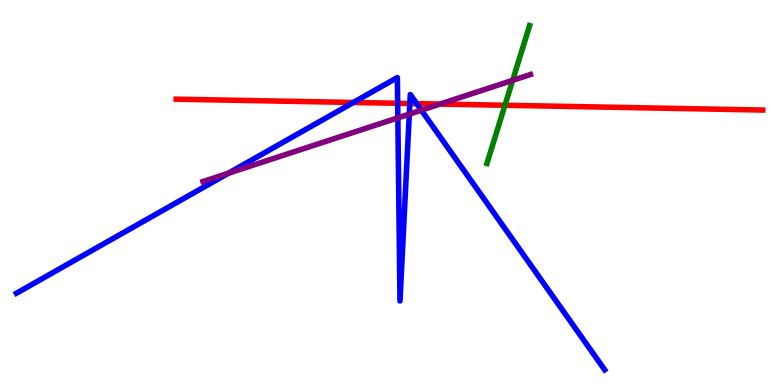[{'lines': ['blue', 'red'], 'intersections': [{'x': 4.56, 'y': 7.34}, {'x': 5.13, 'y': 7.32}, {'x': 5.29, 'y': 7.31}, {'x': 5.38, 'y': 7.31}]}, {'lines': ['green', 'red'], 'intersections': [{'x': 6.52, 'y': 7.27}]}, {'lines': ['purple', 'red'], 'intersections': [{'x': 5.68, 'y': 7.3}]}, {'lines': ['blue', 'green'], 'intersections': []}, {'lines': ['blue', 'purple'], 'intersections': [{'x': 2.95, 'y': 5.5}, {'x': 5.13, 'y': 6.94}, {'x': 5.28, 'y': 7.04}, {'x': 5.44, 'y': 7.14}]}, {'lines': ['green', 'purple'], 'intersections': [{'x': 6.61, 'y': 7.91}]}]